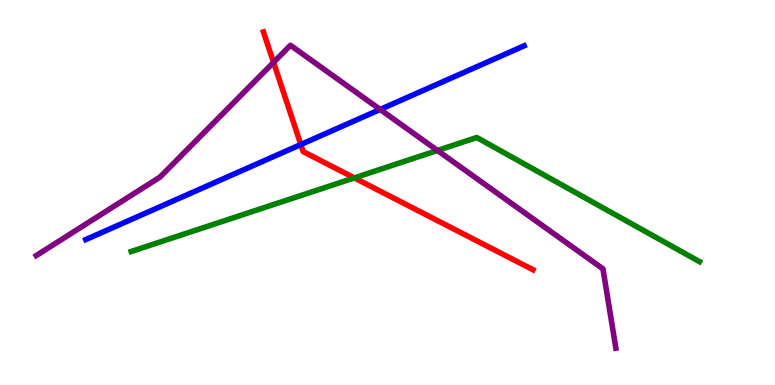[{'lines': ['blue', 'red'], 'intersections': [{'x': 3.88, 'y': 6.25}]}, {'lines': ['green', 'red'], 'intersections': [{'x': 4.57, 'y': 5.38}]}, {'lines': ['purple', 'red'], 'intersections': [{'x': 3.53, 'y': 8.38}]}, {'lines': ['blue', 'green'], 'intersections': []}, {'lines': ['blue', 'purple'], 'intersections': [{'x': 4.91, 'y': 7.16}]}, {'lines': ['green', 'purple'], 'intersections': [{'x': 5.64, 'y': 6.09}]}]